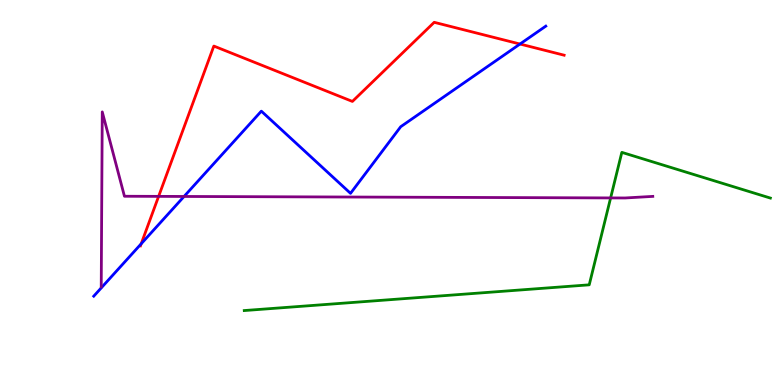[{'lines': ['blue', 'red'], 'intersections': [{'x': 1.82, 'y': 3.67}, {'x': 6.71, 'y': 8.86}]}, {'lines': ['green', 'red'], 'intersections': []}, {'lines': ['purple', 'red'], 'intersections': [{'x': 2.05, 'y': 4.9}]}, {'lines': ['blue', 'green'], 'intersections': []}, {'lines': ['blue', 'purple'], 'intersections': [{'x': 2.38, 'y': 4.9}]}, {'lines': ['green', 'purple'], 'intersections': [{'x': 7.88, 'y': 4.86}]}]